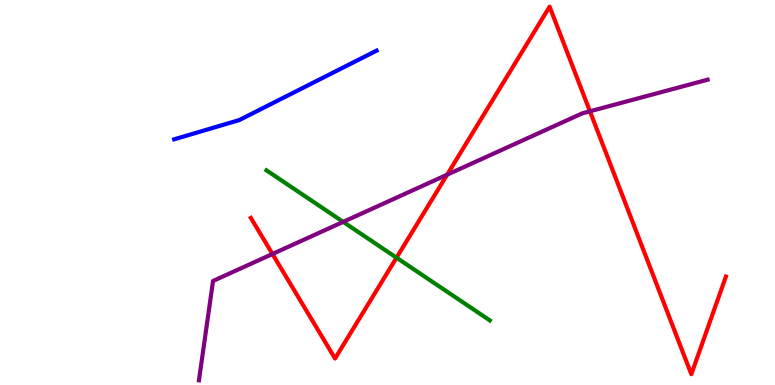[{'lines': ['blue', 'red'], 'intersections': []}, {'lines': ['green', 'red'], 'intersections': [{'x': 5.12, 'y': 3.31}]}, {'lines': ['purple', 'red'], 'intersections': [{'x': 3.52, 'y': 3.4}, {'x': 5.77, 'y': 5.46}, {'x': 7.61, 'y': 7.11}]}, {'lines': ['blue', 'green'], 'intersections': []}, {'lines': ['blue', 'purple'], 'intersections': []}, {'lines': ['green', 'purple'], 'intersections': [{'x': 4.43, 'y': 4.24}]}]